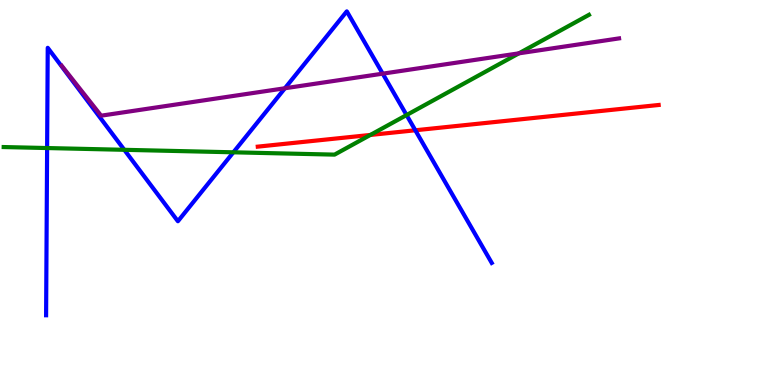[{'lines': ['blue', 'red'], 'intersections': [{'x': 5.36, 'y': 6.62}]}, {'lines': ['green', 'red'], 'intersections': [{'x': 4.78, 'y': 6.49}]}, {'lines': ['purple', 'red'], 'intersections': []}, {'lines': ['blue', 'green'], 'intersections': [{'x': 0.608, 'y': 6.15}, {'x': 1.6, 'y': 6.11}, {'x': 3.01, 'y': 6.04}, {'x': 5.25, 'y': 7.01}]}, {'lines': ['blue', 'purple'], 'intersections': [{'x': 3.68, 'y': 7.71}, {'x': 4.94, 'y': 8.09}]}, {'lines': ['green', 'purple'], 'intersections': [{'x': 6.7, 'y': 8.61}]}]